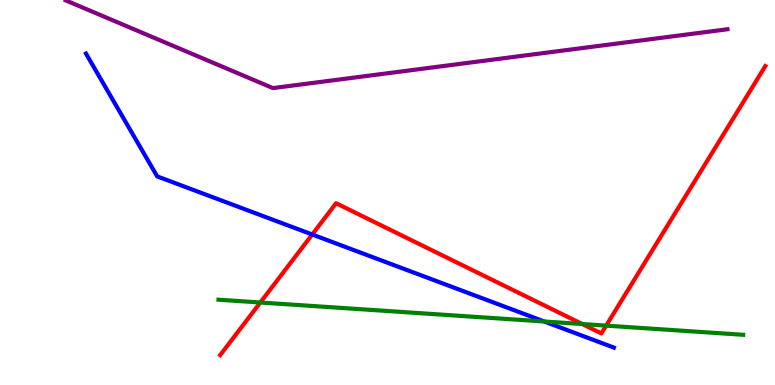[{'lines': ['blue', 'red'], 'intersections': [{'x': 4.03, 'y': 3.91}]}, {'lines': ['green', 'red'], 'intersections': [{'x': 3.36, 'y': 2.14}, {'x': 7.51, 'y': 1.58}, {'x': 7.82, 'y': 1.54}]}, {'lines': ['purple', 'red'], 'intersections': []}, {'lines': ['blue', 'green'], 'intersections': [{'x': 7.02, 'y': 1.65}]}, {'lines': ['blue', 'purple'], 'intersections': []}, {'lines': ['green', 'purple'], 'intersections': []}]